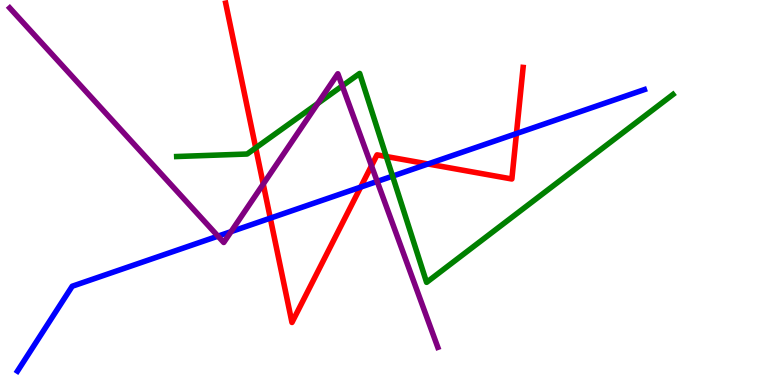[{'lines': ['blue', 'red'], 'intersections': [{'x': 3.49, 'y': 4.33}, {'x': 4.65, 'y': 5.14}, {'x': 5.52, 'y': 5.74}, {'x': 6.66, 'y': 6.53}]}, {'lines': ['green', 'red'], 'intersections': [{'x': 3.3, 'y': 6.16}, {'x': 4.98, 'y': 5.93}]}, {'lines': ['purple', 'red'], 'intersections': [{'x': 3.4, 'y': 5.22}, {'x': 4.79, 'y': 5.69}]}, {'lines': ['blue', 'green'], 'intersections': [{'x': 5.07, 'y': 5.42}]}, {'lines': ['blue', 'purple'], 'intersections': [{'x': 2.81, 'y': 3.87}, {'x': 2.98, 'y': 3.98}, {'x': 4.87, 'y': 5.29}]}, {'lines': ['green', 'purple'], 'intersections': [{'x': 4.1, 'y': 7.31}, {'x': 4.42, 'y': 7.77}]}]